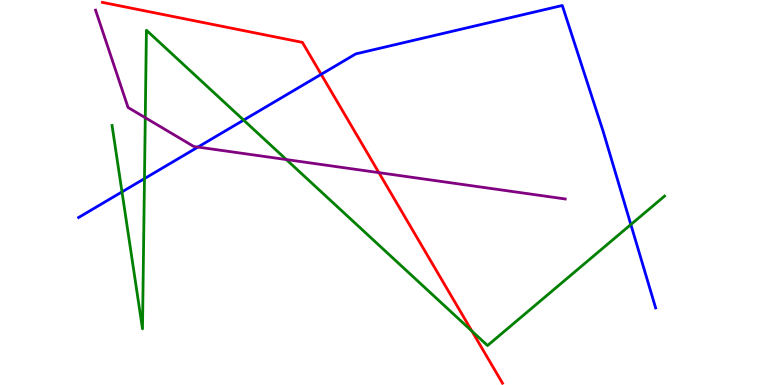[{'lines': ['blue', 'red'], 'intersections': [{'x': 4.14, 'y': 8.07}]}, {'lines': ['green', 'red'], 'intersections': [{'x': 6.09, 'y': 1.4}]}, {'lines': ['purple', 'red'], 'intersections': [{'x': 4.89, 'y': 5.52}]}, {'lines': ['blue', 'green'], 'intersections': [{'x': 1.57, 'y': 5.02}, {'x': 1.86, 'y': 5.36}, {'x': 3.14, 'y': 6.88}, {'x': 8.14, 'y': 4.17}]}, {'lines': ['blue', 'purple'], 'intersections': [{'x': 2.55, 'y': 6.18}]}, {'lines': ['green', 'purple'], 'intersections': [{'x': 1.87, 'y': 6.94}, {'x': 3.69, 'y': 5.86}]}]